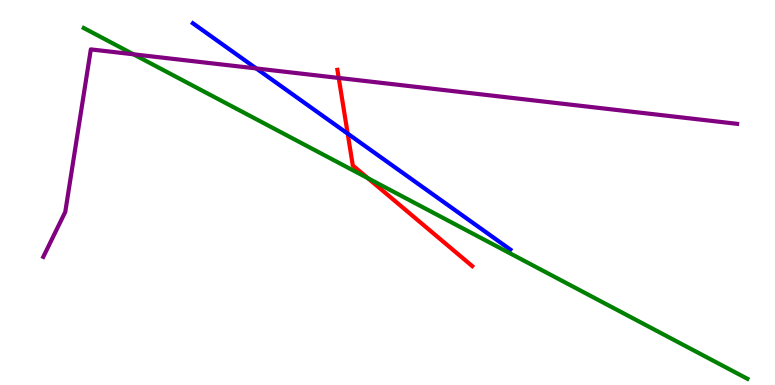[{'lines': ['blue', 'red'], 'intersections': [{'x': 4.49, 'y': 6.53}]}, {'lines': ['green', 'red'], 'intersections': [{'x': 4.75, 'y': 5.37}]}, {'lines': ['purple', 'red'], 'intersections': [{'x': 4.37, 'y': 7.98}]}, {'lines': ['blue', 'green'], 'intersections': []}, {'lines': ['blue', 'purple'], 'intersections': [{'x': 3.31, 'y': 8.22}]}, {'lines': ['green', 'purple'], 'intersections': [{'x': 1.72, 'y': 8.59}]}]